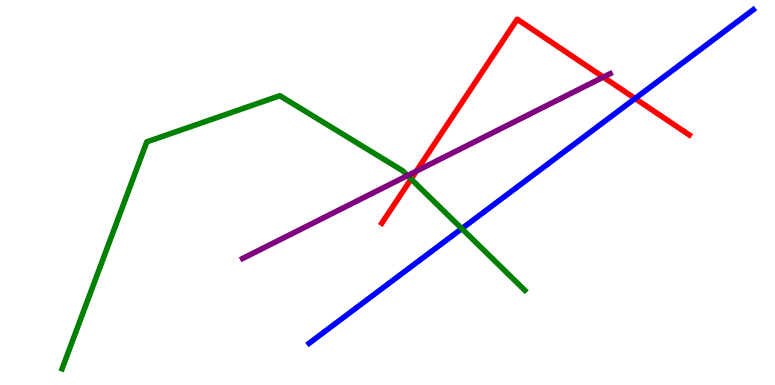[{'lines': ['blue', 'red'], 'intersections': [{'x': 8.19, 'y': 7.44}]}, {'lines': ['green', 'red'], 'intersections': [{'x': 5.3, 'y': 5.35}]}, {'lines': ['purple', 'red'], 'intersections': [{'x': 5.37, 'y': 5.56}, {'x': 7.78, 'y': 8.0}]}, {'lines': ['blue', 'green'], 'intersections': [{'x': 5.96, 'y': 4.06}]}, {'lines': ['blue', 'purple'], 'intersections': []}, {'lines': ['green', 'purple'], 'intersections': [{'x': 5.26, 'y': 5.44}]}]